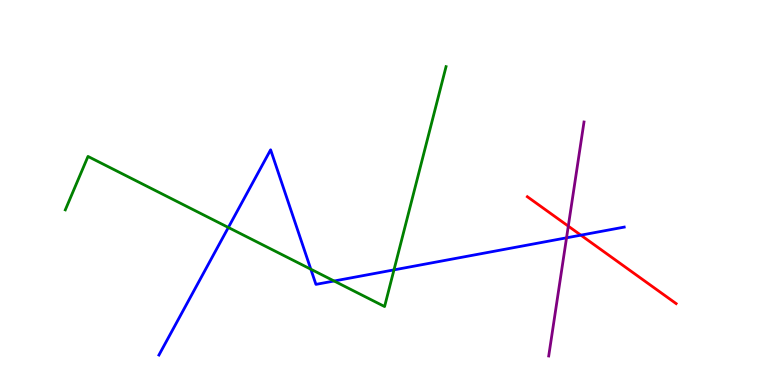[{'lines': ['blue', 'red'], 'intersections': [{'x': 7.49, 'y': 3.89}]}, {'lines': ['green', 'red'], 'intersections': []}, {'lines': ['purple', 'red'], 'intersections': [{'x': 7.33, 'y': 4.13}]}, {'lines': ['blue', 'green'], 'intersections': [{'x': 2.95, 'y': 4.09}, {'x': 4.01, 'y': 3.01}, {'x': 4.31, 'y': 2.7}, {'x': 5.08, 'y': 2.99}]}, {'lines': ['blue', 'purple'], 'intersections': [{'x': 7.31, 'y': 3.82}]}, {'lines': ['green', 'purple'], 'intersections': []}]